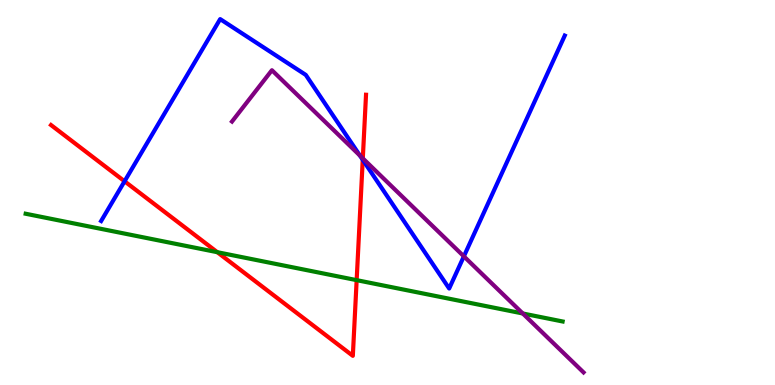[{'lines': ['blue', 'red'], 'intersections': [{'x': 1.61, 'y': 5.29}, {'x': 4.68, 'y': 5.85}]}, {'lines': ['green', 'red'], 'intersections': [{'x': 2.8, 'y': 3.45}, {'x': 4.6, 'y': 2.72}]}, {'lines': ['purple', 'red'], 'intersections': [{'x': 4.68, 'y': 5.89}]}, {'lines': ['blue', 'green'], 'intersections': []}, {'lines': ['blue', 'purple'], 'intersections': [{'x': 4.64, 'y': 5.96}, {'x': 5.99, 'y': 3.34}]}, {'lines': ['green', 'purple'], 'intersections': [{'x': 6.75, 'y': 1.86}]}]